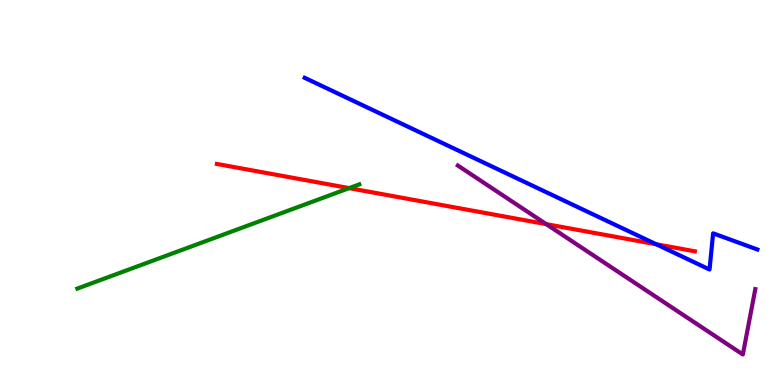[{'lines': ['blue', 'red'], 'intersections': [{'x': 8.47, 'y': 3.66}]}, {'lines': ['green', 'red'], 'intersections': [{'x': 4.51, 'y': 5.11}]}, {'lines': ['purple', 'red'], 'intersections': [{'x': 7.05, 'y': 4.18}]}, {'lines': ['blue', 'green'], 'intersections': []}, {'lines': ['blue', 'purple'], 'intersections': []}, {'lines': ['green', 'purple'], 'intersections': []}]